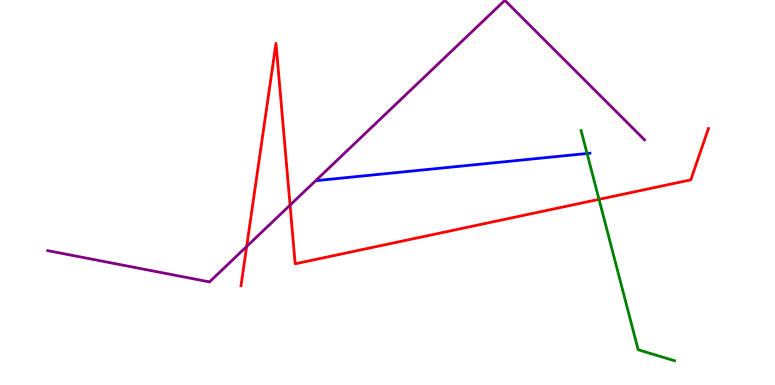[{'lines': ['blue', 'red'], 'intersections': []}, {'lines': ['green', 'red'], 'intersections': [{'x': 7.73, 'y': 4.82}]}, {'lines': ['purple', 'red'], 'intersections': [{'x': 3.18, 'y': 3.6}, {'x': 3.74, 'y': 4.67}]}, {'lines': ['blue', 'green'], 'intersections': [{'x': 7.58, 'y': 6.01}]}, {'lines': ['blue', 'purple'], 'intersections': []}, {'lines': ['green', 'purple'], 'intersections': []}]